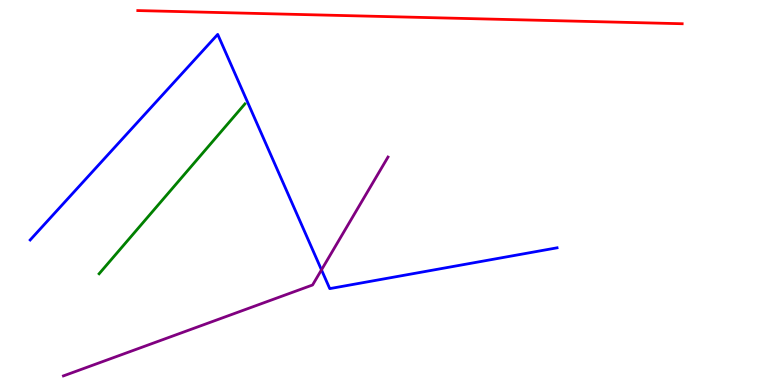[{'lines': ['blue', 'red'], 'intersections': []}, {'lines': ['green', 'red'], 'intersections': []}, {'lines': ['purple', 'red'], 'intersections': []}, {'lines': ['blue', 'green'], 'intersections': []}, {'lines': ['blue', 'purple'], 'intersections': [{'x': 4.15, 'y': 2.99}]}, {'lines': ['green', 'purple'], 'intersections': []}]